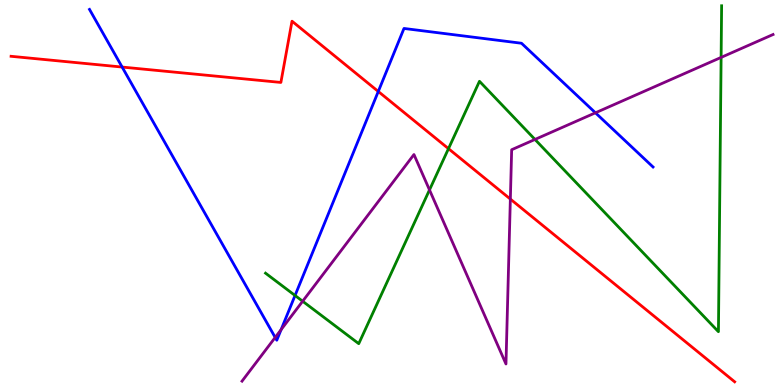[{'lines': ['blue', 'red'], 'intersections': [{'x': 1.58, 'y': 8.26}, {'x': 4.88, 'y': 7.62}]}, {'lines': ['green', 'red'], 'intersections': [{'x': 5.79, 'y': 6.14}]}, {'lines': ['purple', 'red'], 'intersections': [{'x': 6.59, 'y': 4.83}]}, {'lines': ['blue', 'green'], 'intersections': [{'x': 3.81, 'y': 2.33}]}, {'lines': ['blue', 'purple'], 'intersections': [{'x': 3.55, 'y': 1.24}, {'x': 3.63, 'y': 1.44}, {'x': 7.68, 'y': 7.07}]}, {'lines': ['green', 'purple'], 'intersections': [{'x': 3.91, 'y': 2.18}, {'x': 5.54, 'y': 5.07}, {'x': 6.9, 'y': 6.38}, {'x': 9.3, 'y': 8.51}]}]